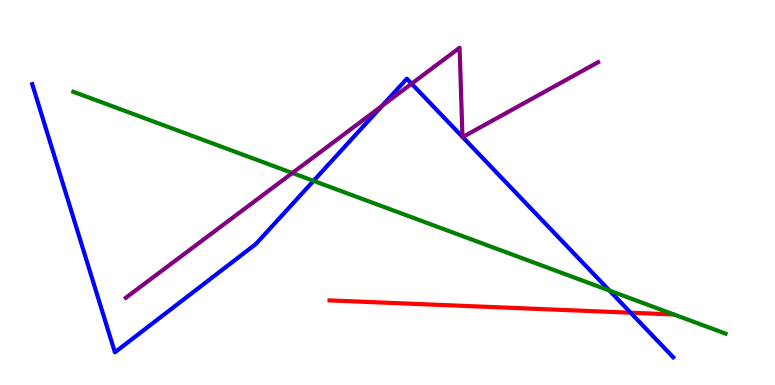[{'lines': ['blue', 'red'], 'intersections': [{'x': 8.14, 'y': 1.88}]}, {'lines': ['green', 'red'], 'intersections': []}, {'lines': ['purple', 'red'], 'intersections': []}, {'lines': ['blue', 'green'], 'intersections': [{'x': 4.05, 'y': 5.3}, {'x': 7.86, 'y': 2.45}]}, {'lines': ['blue', 'purple'], 'intersections': [{'x': 4.93, 'y': 7.25}, {'x': 5.31, 'y': 7.83}, {'x': 5.97, 'y': 6.44}, {'x': 5.97, 'y': 6.44}]}, {'lines': ['green', 'purple'], 'intersections': [{'x': 3.77, 'y': 5.51}]}]